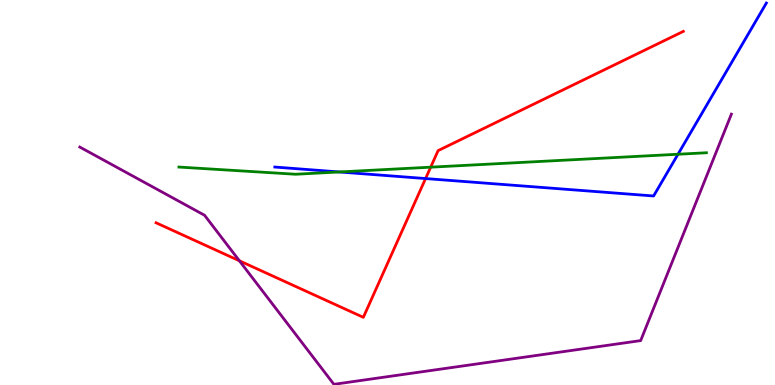[{'lines': ['blue', 'red'], 'intersections': [{'x': 5.49, 'y': 5.36}]}, {'lines': ['green', 'red'], 'intersections': [{'x': 5.56, 'y': 5.66}]}, {'lines': ['purple', 'red'], 'intersections': [{'x': 3.09, 'y': 3.23}]}, {'lines': ['blue', 'green'], 'intersections': [{'x': 4.38, 'y': 5.53}, {'x': 8.75, 'y': 5.99}]}, {'lines': ['blue', 'purple'], 'intersections': []}, {'lines': ['green', 'purple'], 'intersections': []}]